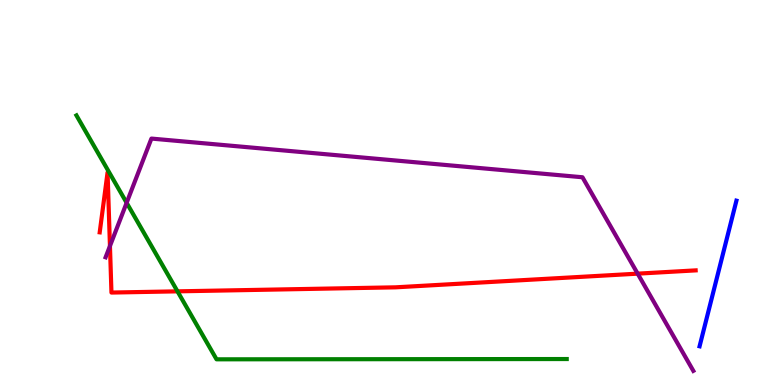[{'lines': ['blue', 'red'], 'intersections': []}, {'lines': ['green', 'red'], 'intersections': [{'x': 2.29, 'y': 2.43}]}, {'lines': ['purple', 'red'], 'intersections': [{'x': 1.42, 'y': 3.61}, {'x': 8.23, 'y': 2.89}]}, {'lines': ['blue', 'green'], 'intersections': []}, {'lines': ['blue', 'purple'], 'intersections': []}, {'lines': ['green', 'purple'], 'intersections': [{'x': 1.63, 'y': 4.73}]}]